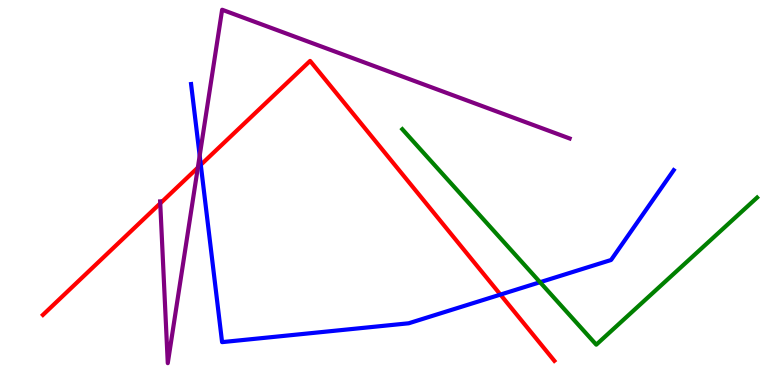[{'lines': ['blue', 'red'], 'intersections': [{'x': 2.59, 'y': 5.72}, {'x': 6.46, 'y': 2.35}]}, {'lines': ['green', 'red'], 'intersections': []}, {'lines': ['purple', 'red'], 'intersections': [{'x': 2.07, 'y': 4.72}, {'x': 2.55, 'y': 5.65}]}, {'lines': ['blue', 'green'], 'intersections': [{'x': 6.97, 'y': 2.67}]}, {'lines': ['blue', 'purple'], 'intersections': [{'x': 2.58, 'y': 5.96}]}, {'lines': ['green', 'purple'], 'intersections': []}]